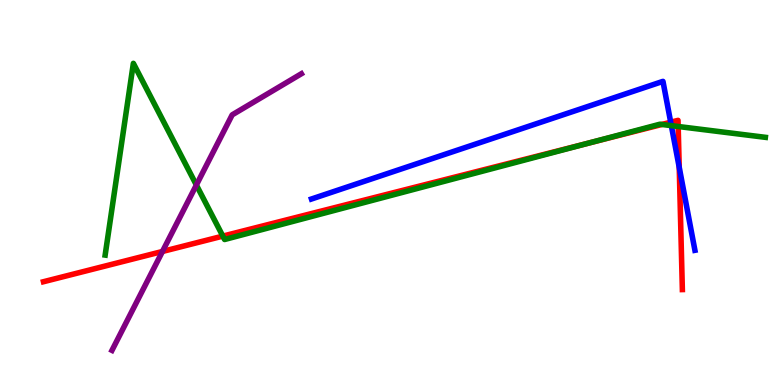[{'lines': ['blue', 'red'], 'intersections': [{'x': 8.65, 'y': 6.83}, {'x': 8.76, 'y': 5.65}]}, {'lines': ['green', 'red'], 'intersections': [{'x': 2.88, 'y': 3.87}, {'x': 7.61, 'y': 6.29}, {'x': 8.54, 'y': 6.77}, {'x': 8.75, 'y': 6.71}]}, {'lines': ['purple', 'red'], 'intersections': [{'x': 2.1, 'y': 3.47}]}, {'lines': ['blue', 'green'], 'intersections': [{'x': 8.66, 'y': 6.74}]}, {'lines': ['blue', 'purple'], 'intersections': []}, {'lines': ['green', 'purple'], 'intersections': [{'x': 2.53, 'y': 5.19}]}]